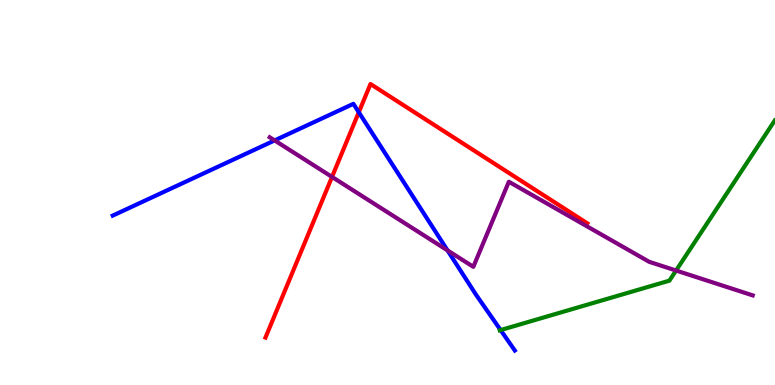[{'lines': ['blue', 'red'], 'intersections': [{'x': 4.63, 'y': 7.08}]}, {'lines': ['green', 'red'], 'intersections': []}, {'lines': ['purple', 'red'], 'intersections': [{'x': 4.28, 'y': 5.4}]}, {'lines': ['blue', 'green'], 'intersections': [{'x': 6.46, 'y': 1.43}]}, {'lines': ['blue', 'purple'], 'intersections': [{'x': 3.54, 'y': 6.35}, {'x': 5.77, 'y': 3.5}]}, {'lines': ['green', 'purple'], 'intersections': [{'x': 8.72, 'y': 2.97}]}]